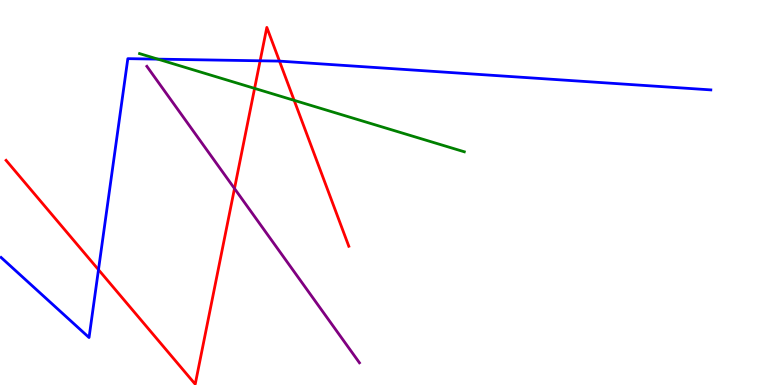[{'lines': ['blue', 'red'], 'intersections': [{'x': 1.27, 'y': 2.99}, {'x': 3.36, 'y': 8.42}, {'x': 3.61, 'y': 8.41}]}, {'lines': ['green', 'red'], 'intersections': [{'x': 3.29, 'y': 7.7}, {'x': 3.8, 'y': 7.39}]}, {'lines': ['purple', 'red'], 'intersections': [{'x': 3.03, 'y': 5.1}]}, {'lines': ['blue', 'green'], 'intersections': [{'x': 2.04, 'y': 8.46}]}, {'lines': ['blue', 'purple'], 'intersections': []}, {'lines': ['green', 'purple'], 'intersections': []}]